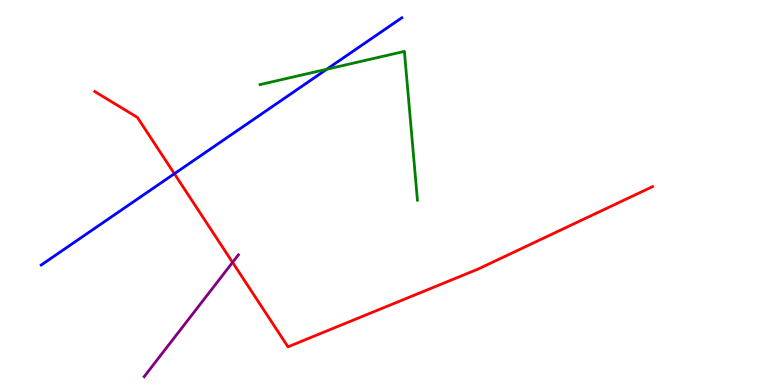[{'lines': ['blue', 'red'], 'intersections': [{'x': 2.25, 'y': 5.49}]}, {'lines': ['green', 'red'], 'intersections': []}, {'lines': ['purple', 'red'], 'intersections': [{'x': 3.0, 'y': 3.18}]}, {'lines': ['blue', 'green'], 'intersections': [{'x': 4.22, 'y': 8.2}]}, {'lines': ['blue', 'purple'], 'intersections': []}, {'lines': ['green', 'purple'], 'intersections': []}]